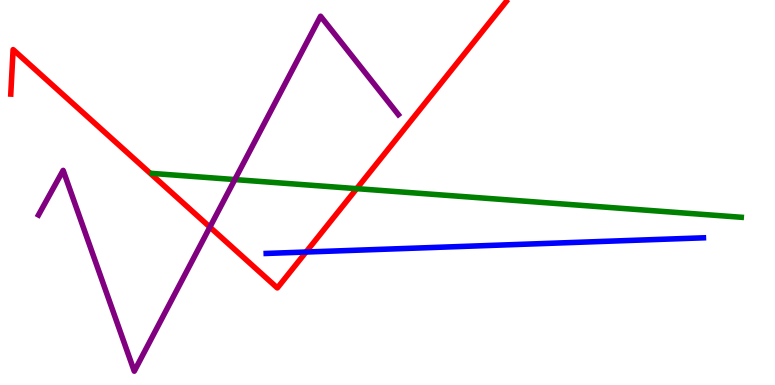[{'lines': ['blue', 'red'], 'intersections': [{'x': 3.95, 'y': 3.45}]}, {'lines': ['green', 'red'], 'intersections': [{'x': 4.6, 'y': 5.1}]}, {'lines': ['purple', 'red'], 'intersections': [{'x': 2.71, 'y': 4.1}]}, {'lines': ['blue', 'green'], 'intersections': []}, {'lines': ['blue', 'purple'], 'intersections': []}, {'lines': ['green', 'purple'], 'intersections': [{'x': 3.03, 'y': 5.34}]}]